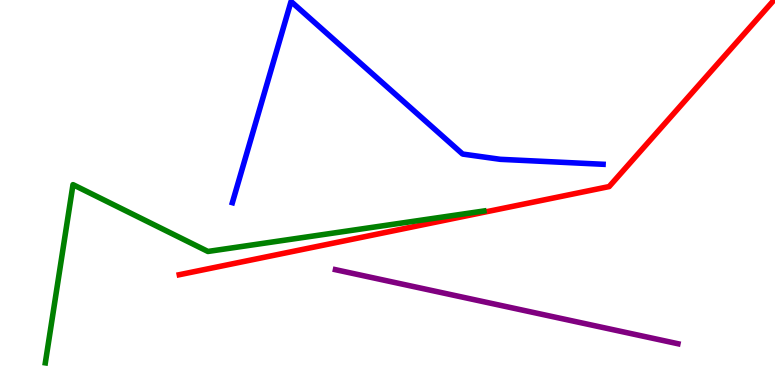[{'lines': ['blue', 'red'], 'intersections': []}, {'lines': ['green', 'red'], 'intersections': []}, {'lines': ['purple', 'red'], 'intersections': []}, {'lines': ['blue', 'green'], 'intersections': []}, {'lines': ['blue', 'purple'], 'intersections': []}, {'lines': ['green', 'purple'], 'intersections': []}]